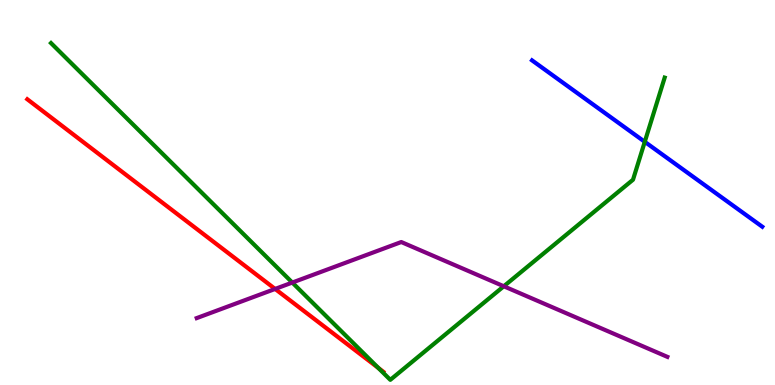[{'lines': ['blue', 'red'], 'intersections': []}, {'lines': ['green', 'red'], 'intersections': [{'x': 4.88, 'y': 0.443}]}, {'lines': ['purple', 'red'], 'intersections': [{'x': 3.55, 'y': 2.49}]}, {'lines': ['blue', 'green'], 'intersections': [{'x': 8.32, 'y': 6.32}]}, {'lines': ['blue', 'purple'], 'intersections': []}, {'lines': ['green', 'purple'], 'intersections': [{'x': 3.77, 'y': 2.66}, {'x': 6.5, 'y': 2.56}]}]